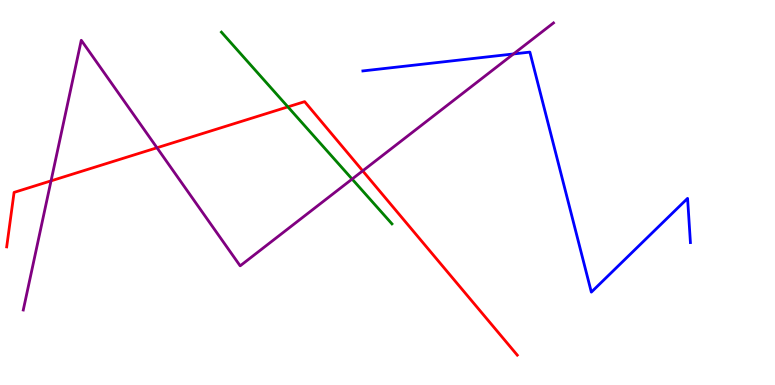[{'lines': ['blue', 'red'], 'intersections': []}, {'lines': ['green', 'red'], 'intersections': [{'x': 3.71, 'y': 7.22}]}, {'lines': ['purple', 'red'], 'intersections': [{'x': 0.659, 'y': 5.3}, {'x': 2.03, 'y': 6.16}, {'x': 4.68, 'y': 5.56}]}, {'lines': ['blue', 'green'], 'intersections': []}, {'lines': ['blue', 'purple'], 'intersections': [{'x': 6.63, 'y': 8.6}]}, {'lines': ['green', 'purple'], 'intersections': [{'x': 4.54, 'y': 5.35}]}]